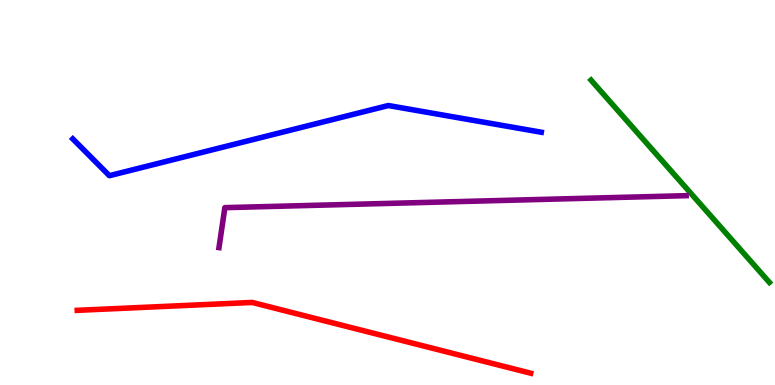[{'lines': ['blue', 'red'], 'intersections': []}, {'lines': ['green', 'red'], 'intersections': []}, {'lines': ['purple', 'red'], 'intersections': []}, {'lines': ['blue', 'green'], 'intersections': []}, {'lines': ['blue', 'purple'], 'intersections': []}, {'lines': ['green', 'purple'], 'intersections': []}]